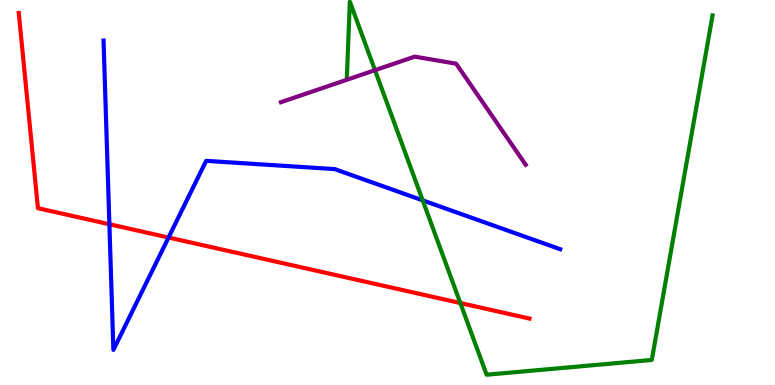[{'lines': ['blue', 'red'], 'intersections': [{'x': 1.41, 'y': 4.18}, {'x': 2.17, 'y': 3.83}]}, {'lines': ['green', 'red'], 'intersections': [{'x': 5.94, 'y': 2.13}]}, {'lines': ['purple', 'red'], 'intersections': []}, {'lines': ['blue', 'green'], 'intersections': [{'x': 5.45, 'y': 4.8}]}, {'lines': ['blue', 'purple'], 'intersections': []}, {'lines': ['green', 'purple'], 'intersections': [{'x': 4.84, 'y': 8.18}]}]